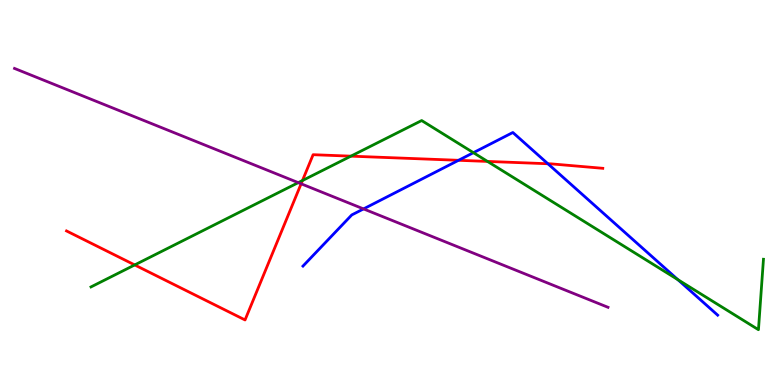[{'lines': ['blue', 'red'], 'intersections': [{'x': 5.92, 'y': 5.84}, {'x': 7.07, 'y': 5.75}]}, {'lines': ['green', 'red'], 'intersections': [{'x': 1.74, 'y': 3.12}, {'x': 3.9, 'y': 5.31}, {'x': 4.53, 'y': 5.94}, {'x': 6.29, 'y': 5.81}]}, {'lines': ['purple', 'red'], 'intersections': [{'x': 3.89, 'y': 5.23}]}, {'lines': ['blue', 'green'], 'intersections': [{'x': 6.11, 'y': 6.03}, {'x': 8.75, 'y': 2.74}]}, {'lines': ['blue', 'purple'], 'intersections': [{'x': 4.69, 'y': 4.57}]}, {'lines': ['green', 'purple'], 'intersections': [{'x': 3.85, 'y': 5.26}]}]